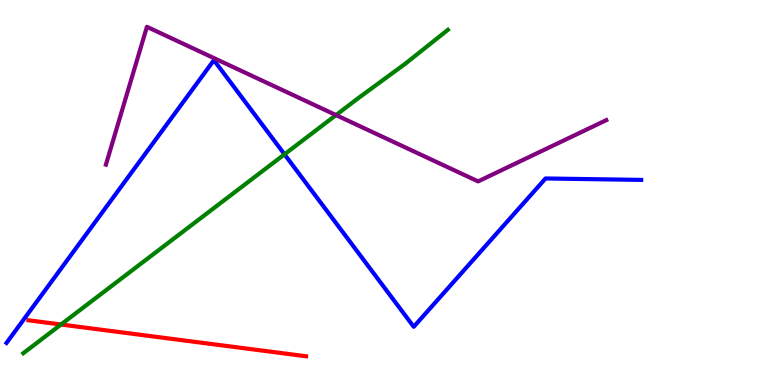[{'lines': ['blue', 'red'], 'intersections': []}, {'lines': ['green', 'red'], 'intersections': [{'x': 0.787, 'y': 1.57}]}, {'lines': ['purple', 'red'], 'intersections': []}, {'lines': ['blue', 'green'], 'intersections': [{'x': 3.67, 'y': 5.99}]}, {'lines': ['blue', 'purple'], 'intersections': []}, {'lines': ['green', 'purple'], 'intersections': [{'x': 4.34, 'y': 7.01}]}]